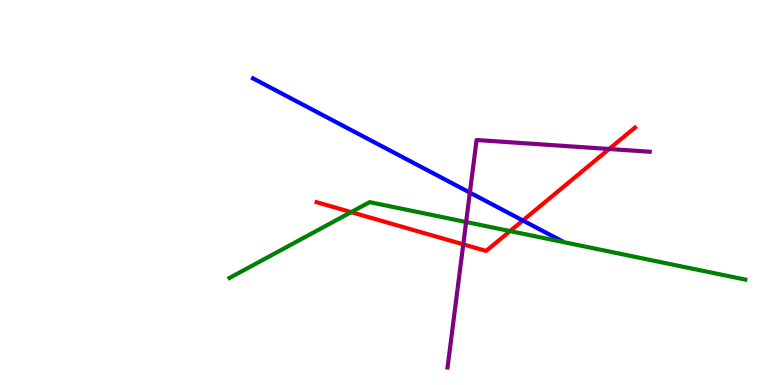[{'lines': ['blue', 'red'], 'intersections': [{'x': 6.75, 'y': 4.27}]}, {'lines': ['green', 'red'], 'intersections': [{'x': 4.53, 'y': 4.49}, {'x': 6.58, 'y': 4.0}]}, {'lines': ['purple', 'red'], 'intersections': [{'x': 5.98, 'y': 3.65}, {'x': 7.86, 'y': 6.13}]}, {'lines': ['blue', 'green'], 'intersections': []}, {'lines': ['blue', 'purple'], 'intersections': [{'x': 6.06, 'y': 5.0}]}, {'lines': ['green', 'purple'], 'intersections': [{'x': 6.01, 'y': 4.23}]}]